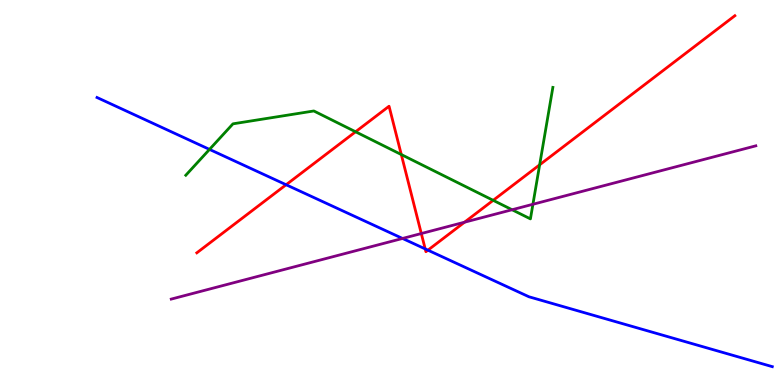[{'lines': ['blue', 'red'], 'intersections': [{'x': 3.69, 'y': 5.2}, {'x': 5.49, 'y': 3.53}, {'x': 5.52, 'y': 3.5}]}, {'lines': ['green', 'red'], 'intersections': [{'x': 4.59, 'y': 6.58}, {'x': 5.18, 'y': 5.99}, {'x': 6.36, 'y': 4.8}, {'x': 6.96, 'y': 5.72}]}, {'lines': ['purple', 'red'], 'intersections': [{'x': 5.44, 'y': 3.93}, {'x': 5.99, 'y': 4.23}]}, {'lines': ['blue', 'green'], 'intersections': [{'x': 2.7, 'y': 6.12}]}, {'lines': ['blue', 'purple'], 'intersections': [{'x': 5.19, 'y': 3.81}]}, {'lines': ['green', 'purple'], 'intersections': [{'x': 6.61, 'y': 4.55}, {'x': 6.88, 'y': 4.69}]}]